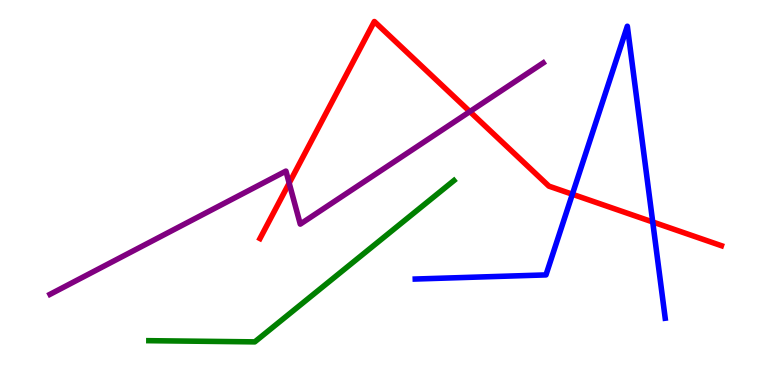[{'lines': ['blue', 'red'], 'intersections': [{'x': 7.39, 'y': 4.95}, {'x': 8.42, 'y': 4.23}]}, {'lines': ['green', 'red'], 'intersections': []}, {'lines': ['purple', 'red'], 'intersections': [{'x': 3.73, 'y': 5.24}, {'x': 6.06, 'y': 7.1}]}, {'lines': ['blue', 'green'], 'intersections': []}, {'lines': ['blue', 'purple'], 'intersections': []}, {'lines': ['green', 'purple'], 'intersections': []}]